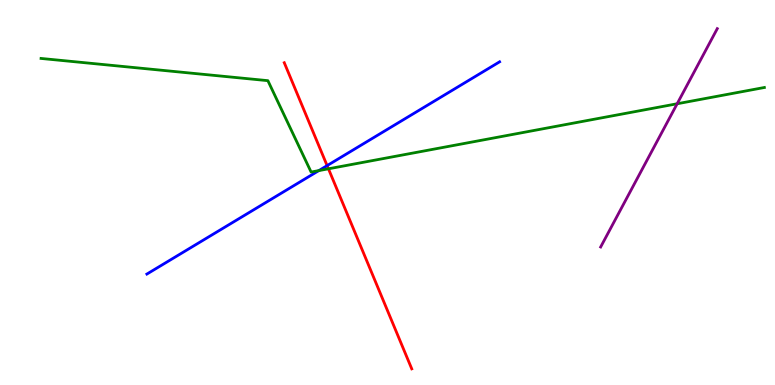[{'lines': ['blue', 'red'], 'intersections': [{'x': 4.22, 'y': 5.7}]}, {'lines': ['green', 'red'], 'intersections': [{'x': 4.24, 'y': 5.62}]}, {'lines': ['purple', 'red'], 'intersections': []}, {'lines': ['blue', 'green'], 'intersections': [{'x': 4.11, 'y': 5.57}]}, {'lines': ['blue', 'purple'], 'intersections': []}, {'lines': ['green', 'purple'], 'intersections': [{'x': 8.74, 'y': 7.3}]}]